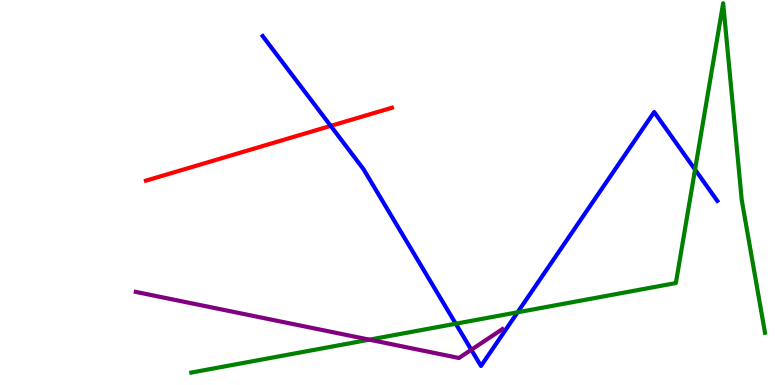[{'lines': ['blue', 'red'], 'intersections': [{'x': 4.27, 'y': 6.73}]}, {'lines': ['green', 'red'], 'intersections': []}, {'lines': ['purple', 'red'], 'intersections': []}, {'lines': ['blue', 'green'], 'intersections': [{'x': 5.88, 'y': 1.59}, {'x': 6.68, 'y': 1.89}, {'x': 8.97, 'y': 5.6}]}, {'lines': ['blue', 'purple'], 'intersections': [{'x': 6.08, 'y': 0.915}]}, {'lines': ['green', 'purple'], 'intersections': [{'x': 4.77, 'y': 1.18}]}]